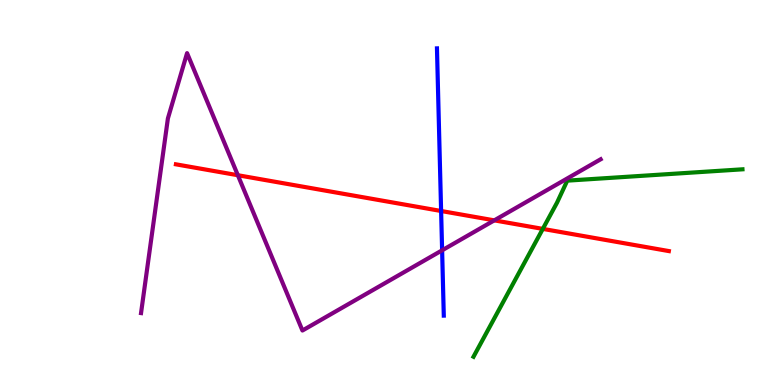[{'lines': ['blue', 'red'], 'intersections': [{'x': 5.69, 'y': 4.52}]}, {'lines': ['green', 'red'], 'intersections': [{'x': 7.0, 'y': 4.05}]}, {'lines': ['purple', 'red'], 'intersections': [{'x': 3.07, 'y': 5.45}, {'x': 6.38, 'y': 4.28}]}, {'lines': ['blue', 'green'], 'intersections': []}, {'lines': ['blue', 'purple'], 'intersections': [{'x': 5.7, 'y': 3.5}]}, {'lines': ['green', 'purple'], 'intersections': []}]